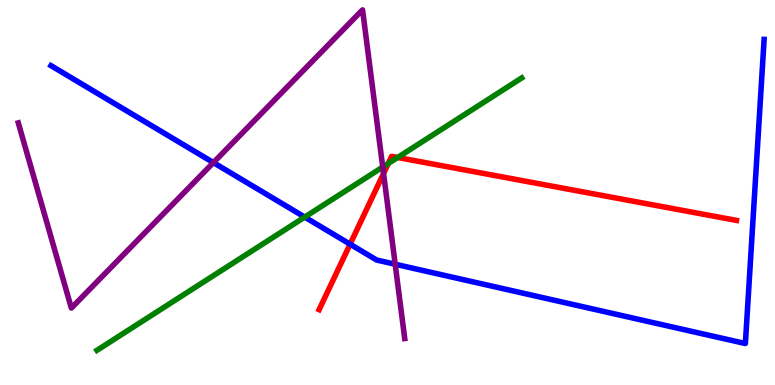[{'lines': ['blue', 'red'], 'intersections': [{'x': 4.52, 'y': 3.66}]}, {'lines': ['green', 'red'], 'intersections': [{'x': 5.01, 'y': 5.75}, {'x': 5.13, 'y': 5.91}]}, {'lines': ['purple', 'red'], 'intersections': [{'x': 4.95, 'y': 5.49}]}, {'lines': ['blue', 'green'], 'intersections': [{'x': 3.93, 'y': 4.36}]}, {'lines': ['blue', 'purple'], 'intersections': [{'x': 2.75, 'y': 5.78}, {'x': 5.1, 'y': 3.14}]}, {'lines': ['green', 'purple'], 'intersections': [{'x': 4.94, 'y': 5.66}]}]